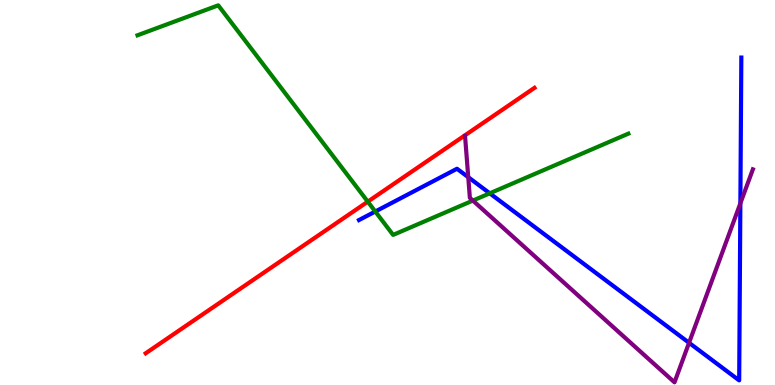[{'lines': ['blue', 'red'], 'intersections': []}, {'lines': ['green', 'red'], 'intersections': [{'x': 4.75, 'y': 4.76}]}, {'lines': ['purple', 'red'], 'intersections': []}, {'lines': ['blue', 'green'], 'intersections': [{'x': 4.84, 'y': 4.51}, {'x': 6.32, 'y': 4.98}]}, {'lines': ['blue', 'purple'], 'intersections': [{'x': 6.04, 'y': 5.4}, {'x': 8.89, 'y': 1.1}, {'x': 9.55, 'y': 4.72}]}, {'lines': ['green', 'purple'], 'intersections': [{'x': 6.1, 'y': 4.79}]}]